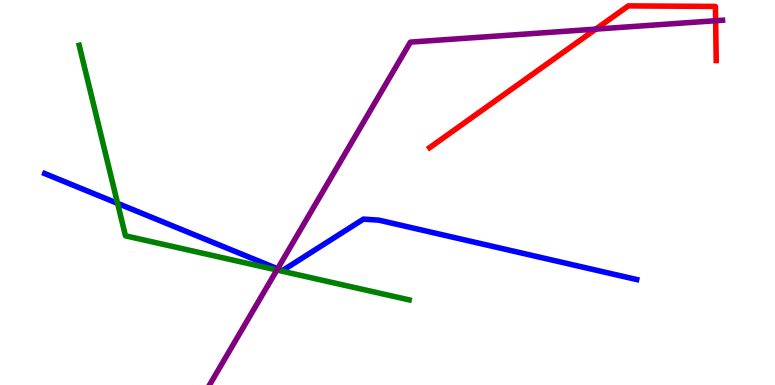[{'lines': ['blue', 'red'], 'intersections': []}, {'lines': ['green', 'red'], 'intersections': []}, {'lines': ['purple', 'red'], 'intersections': [{'x': 7.69, 'y': 9.24}, {'x': 9.23, 'y': 9.46}]}, {'lines': ['blue', 'green'], 'intersections': [{'x': 1.52, 'y': 4.72}]}, {'lines': ['blue', 'purple'], 'intersections': [{'x': 3.58, 'y': 3.02}]}, {'lines': ['green', 'purple'], 'intersections': [{'x': 3.57, 'y': 2.99}]}]